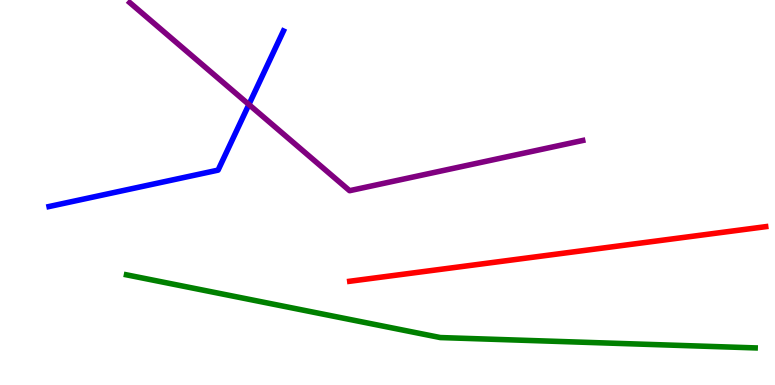[{'lines': ['blue', 'red'], 'intersections': []}, {'lines': ['green', 'red'], 'intersections': []}, {'lines': ['purple', 'red'], 'intersections': []}, {'lines': ['blue', 'green'], 'intersections': []}, {'lines': ['blue', 'purple'], 'intersections': [{'x': 3.21, 'y': 7.29}]}, {'lines': ['green', 'purple'], 'intersections': []}]